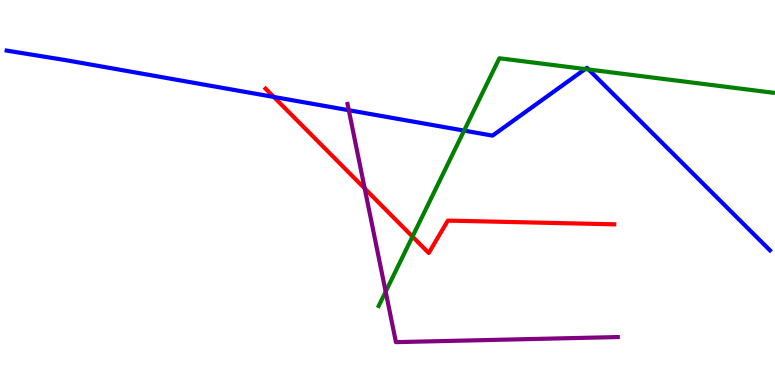[{'lines': ['blue', 'red'], 'intersections': [{'x': 3.53, 'y': 7.48}]}, {'lines': ['green', 'red'], 'intersections': [{'x': 5.32, 'y': 3.85}]}, {'lines': ['purple', 'red'], 'intersections': [{'x': 4.71, 'y': 5.1}]}, {'lines': ['blue', 'green'], 'intersections': [{'x': 5.99, 'y': 6.61}, {'x': 7.55, 'y': 8.21}, {'x': 7.6, 'y': 8.19}]}, {'lines': ['blue', 'purple'], 'intersections': [{'x': 4.5, 'y': 7.14}]}, {'lines': ['green', 'purple'], 'intersections': [{'x': 4.98, 'y': 2.42}]}]